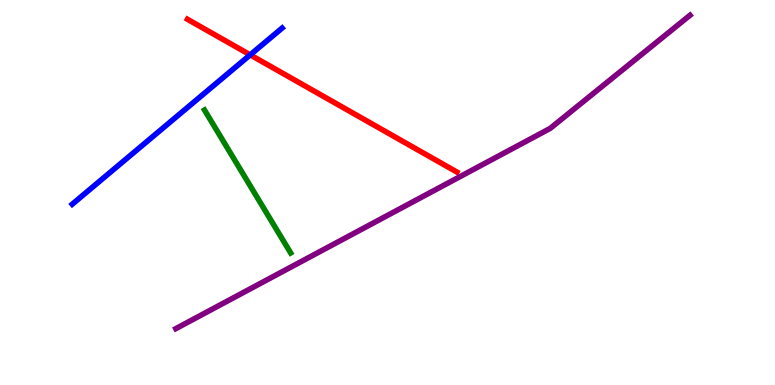[{'lines': ['blue', 'red'], 'intersections': [{'x': 3.23, 'y': 8.58}]}, {'lines': ['green', 'red'], 'intersections': []}, {'lines': ['purple', 'red'], 'intersections': []}, {'lines': ['blue', 'green'], 'intersections': []}, {'lines': ['blue', 'purple'], 'intersections': []}, {'lines': ['green', 'purple'], 'intersections': []}]